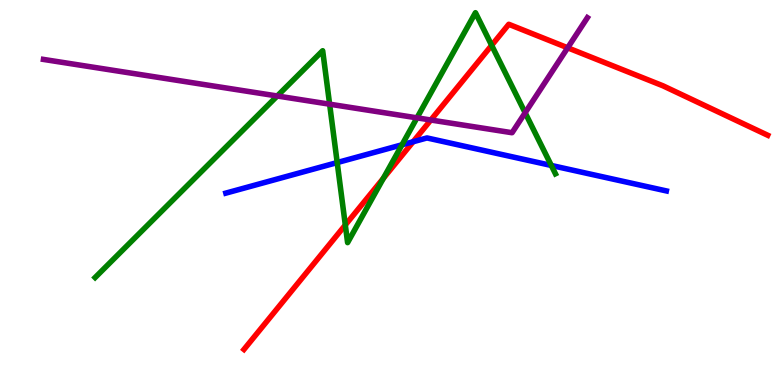[{'lines': ['blue', 'red'], 'intersections': [{'x': 5.33, 'y': 6.32}]}, {'lines': ['green', 'red'], 'intersections': [{'x': 4.46, 'y': 4.16}, {'x': 4.95, 'y': 5.37}, {'x': 6.34, 'y': 8.82}]}, {'lines': ['purple', 'red'], 'intersections': [{'x': 5.56, 'y': 6.88}, {'x': 7.32, 'y': 8.76}]}, {'lines': ['blue', 'green'], 'intersections': [{'x': 4.35, 'y': 5.78}, {'x': 5.19, 'y': 6.24}, {'x': 7.11, 'y': 5.7}]}, {'lines': ['blue', 'purple'], 'intersections': []}, {'lines': ['green', 'purple'], 'intersections': [{'x': 3.58, 'y': 7.51}, {'x': 4.25, 'y': 7.29}, {'x': 5.38, 'y': 6.94}, {'x': 6.78, 'y': 7.07}]}]